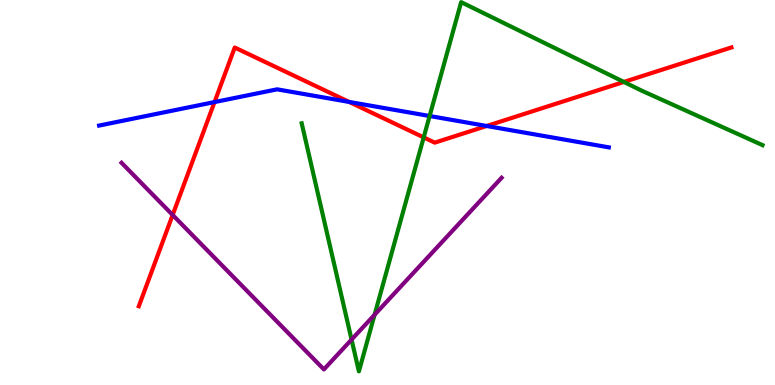[{'lines': ['blue', 'red'], 'intersections': [{'x': 2.77, 'y': 7.35}, {'x': 4.51, 'y': 7.35}, {'x': 6.28, 'y': 6.73}]}, {'lines': ['green', 'red'], 'intersections': [{'x': 5.47, 'y': 6.43}, {'x': 8.05, 'y': 7.87}]}, {'lines': ['purple', 'red'], 'intersections': [{'x': 2.23, 'y': 4.42}]}, {'lines': ['blue', 'green'], 'intersections': [{'x': 5.54, 'y': 6.99}]}, {'lines': ['blue', 'purple'], 'intersections': []}, {'lines': ['green', 'purple'], 'intersections': [{'x': 4.54, 'y': 1.18}, {'x': 4.83, 'y': 1.82}]}]